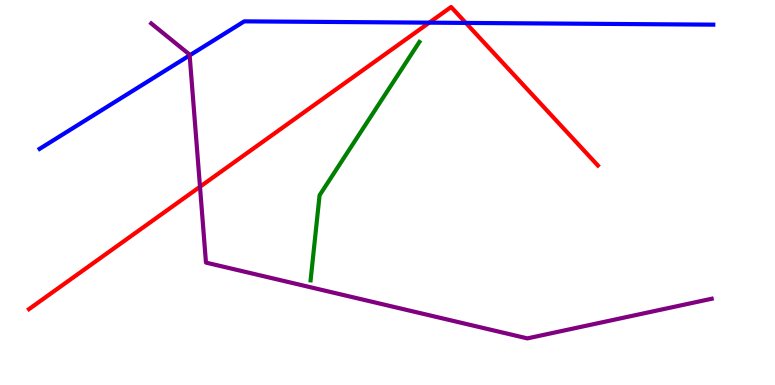[{'lines': ['blue', 'red'], 'intersections': [{'x': 5.54, 'y': 9.41}, {'x': 6.01, 'y': 9.4}]}, {'lines': ['green', 'red'], 'intersections': []}, {'lines': ['purple', 'red'], 'intersections': [{'x': 2.58, 'y': 5.15}]}, {'lines': ['blue', 'green'], 'intersections': []}, {'lines': ['blue', 'purple'], 'intersections': [{'x': 2.45, 'y': 8.56}]}, {'lines': ['green', 'purple'], 'intersections': []}]